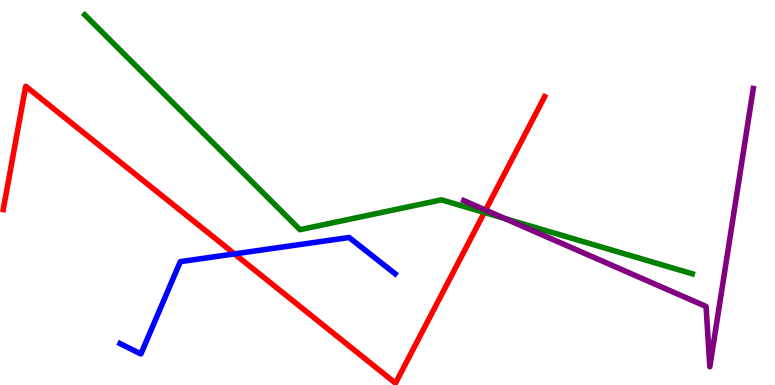[{'lines': ['blue', 'red'], 'intersections': [{'x': 3.03, 'y': 3.41}]}, {'lines': ['green', 'red'], 'intersections': [{'x': 6.25, 'y': 4.48}]}, {'lines': ['purple', 'red'], 'intersections': [{'x': 6.27, 'y': 4.54}]}, {'lines': ['blue', 'green'], 'intersections': []}, {'lines': ['blue', 'purple'], 'intersections': []}, {'lines': ['green', 'purple'], 'intersections': [{'x': 6.51, 'y': 4.32}]}]